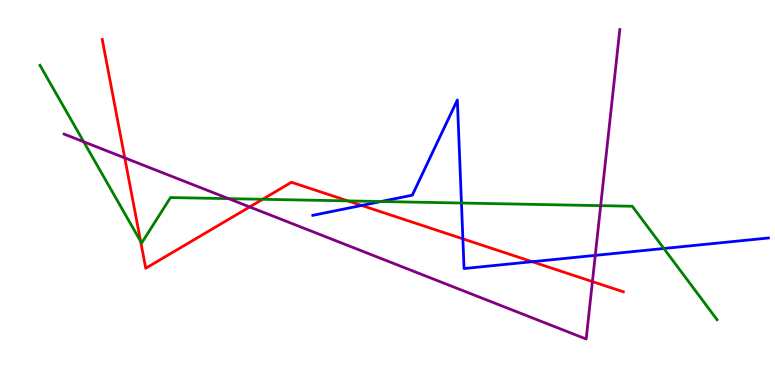[{'lines': ['blue', 'red'], 'intersections': [{'x': 4.67, 'y': 4.66}, {'x': 5.97, 'y': 3.8}, {'x': 6.87, 'y': 3.2}]}, {'lines': ['green', 'red'], 'intersections': [{'x': 1.81, 'y': 3.73}, {'x': 3.39, 'y': 4.82}, {'x': 4.49, 'y': 4.78}]}, {'lines': ['purple', 'red'], 'intersections': [{'x': 1.61, 'y': 5.9}, {'x': 3.22, 'y': 4.63}, {'x': 7.64, 'y': 2.69}]}, {'lines': ['blue', 'green'], 'intersections': [{'x': 4.92, 'y': 4.77}, {'x': 5.95, 'y': 4.73}, {'x': 8.57, 'y': 3.55}]}, {'lines': ['blue', 'purple'], 'intersections': [{'x': 7.68, 'y': 3.37}]}, {'lines': ['green', 'purple'], 'intersections': [{'x': 1.08, 'y': 6.32}, {'x': 2.95, 'y': 4.84}, {'x': 7.75, 'y': 4.66}]}]